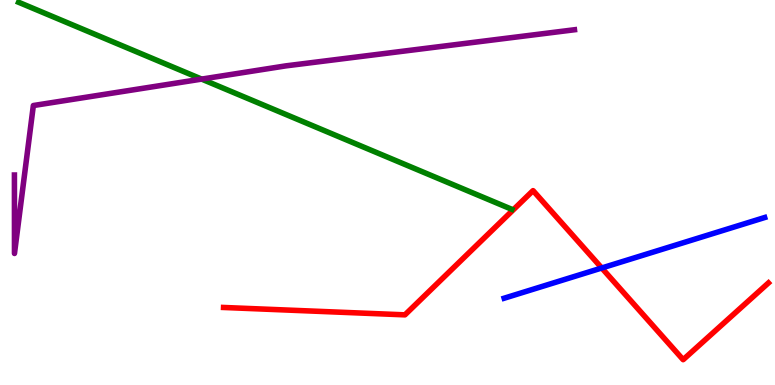[{'lines': ['blue', 'red'], 'intersections': [{'x': 7.76, 'y': 3.04}]}, {'lines': ['green', 'red'], 'intersections': []}, {'lines': ['purple', 'red'], 'intersections': []}, {'lines': ['blue', 'green'], 'intersections': []}, {'lines': ['blue', 'purple'], 'intersections': []}, {'lines': ['green', 'purple'], 'intersections': [{'x': 2.6, 'y': 7.95}]}]